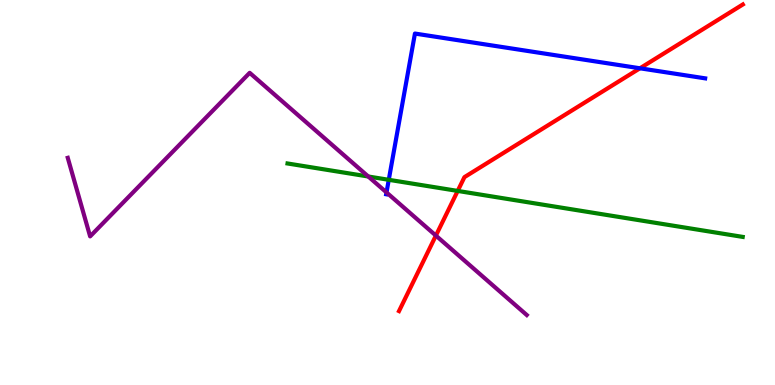[{'lines': ['blue', 'red'], 'intersections': [{'x': 8.26, 'y': 8.23}]}, {'lines': ['green', 'red'], 'intersections': [{'x': 5.91, 'y': 5.04}]}, {'lines': ['purple', 'red'], 'intersections': [{'x': 5.62, 'y': 3.88}]}, {'lines': ['blue', 'green'], 'intersections': [{'x': 5.02, 'y': 5.33}]}, {'lines': ['blue', 'purple'], 'intersections': [{'x': 4.99, 'y': 5.0}]}, {'lines': ['green', 'purple'], 'intersections': [{'x': 4.75, 'y': 5.42}]}]